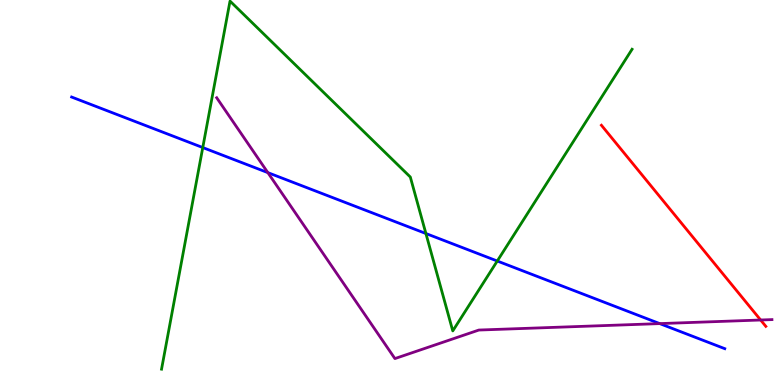[{'lines': ['blue', 'red'], 'intersections': []}, {'lines': ['green', 'red'], 'intersections': []}, {'lines': ['purple', 'red'], 'intersections': [{'x': 9.81, 'y': 1.69}]}, {'lines': ['blue', 'green'], 'intersections': [{'x': 2.62, 'y': 6.17}, {'x': 5.5, 'y': 3.93}, {'x': 6.42, 'y': 3.22}]}, {'lines': ['blue', 'purple'], 'intersections': [{'x': 3.46, 'y': 5.52}, {'x': 8.51, 'y': 1.59}]}, {'lines': ['green', 'purple'], 'intersections': []}]